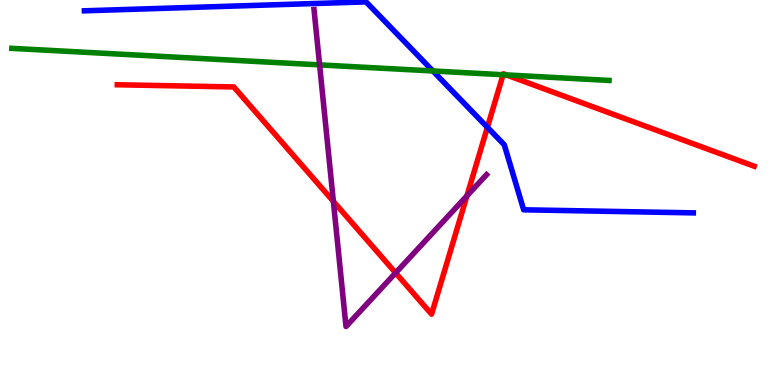[{'lines': ['blue', 'red'], 'intersections': [{'x': 6.29, 'y': 6.69}]}, {'lines': ['green', 'red'], 'intersections': [{'x': 6.49, 'y': 8.06}, {'x': 6.53, 'y': 8.05}]}, {'lines': ['purple', 'red'], 'intersections': [{'x': 4.3, 'y': 4.77}, {'x': 5.1, 'y': 2.91}, {'x': 6.02, 'y': 4.91}]}, {'lines': ['blue', 'green'], 'intersections': [{'x': 5.59, 'y': 8.16}]}, {'lines': ['blue', 'purple'], 'intersections': []}, {'lines': ['green', 'purple'], 'intersections': [{'x': 4.12, 'y': 8.31}]}]